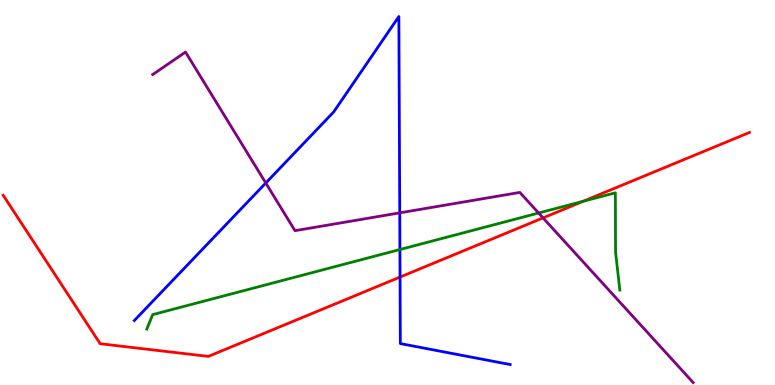[{'lines': ['blue', 'red'], 'intersections': [{'x': 5.16, 'y': 2.8}]}, {'lines': ['green', 'red'], 'intersections': [{'x': 7.53, 'y': 4.77}]}, {'lines': ['purple', 'red'], 'intersections': [{'x': 7.01, 'y': 4.34}]}, {'lines': ['blue', 'green'], 'intersections': [{'x': 5.16, 'y': 3.52}]}, {'lines': ['blue', 'purple'], 'intersections': [{'x': 3.43, 'y': 5.25}, {'x': 5.16, 'y': 4.47}]}, {'lines': ['green', 'purple'], 'intersections': [{'x': 6.95, 'y': 4.47}]}]